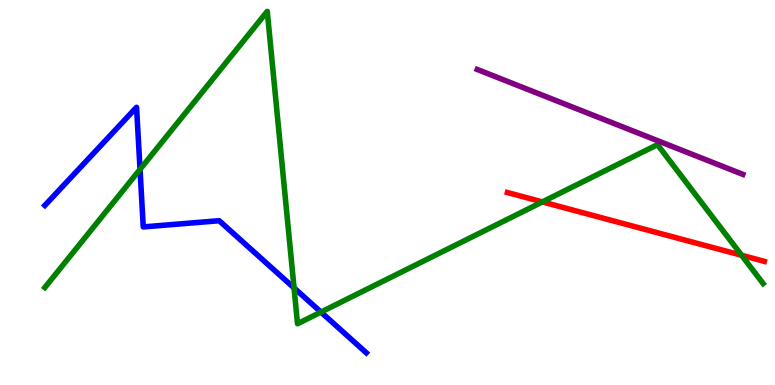[{'lines': ['blue', 'red'], 'intersections': []}, {'lines': ['green', 'red'], 'intersections': [{'x': 7.0, 'y': 4.76}, {'x': 9.57, 'y': 3.37}]}, {'lines': ['purple', 'red'], 'intersections': []}, {'lines': ['blue', 'green'], 'intersections': [{'x': 1.81, 'y': 5.6}, {'x': 3.79, 'y': 2.52}, {'x': 4.14, 'y': 1.89}]}, {'lines': ['blue', 'purple'], 'intersections': []}, {'lines': ['green', 'purple'], 'intersections': []}]